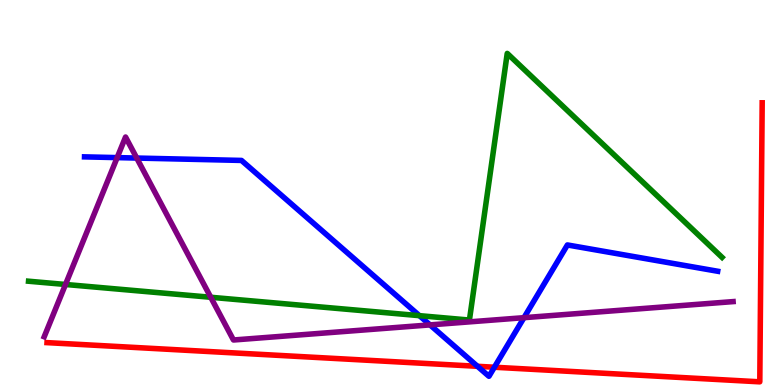[{'lines': ['blue', 'red'], 'intersections': [{'x': 6.16, 'y': 0.486}, {'x': 6.38, 'y': 0.461}]}, {'lines': ['green', 'red'], 'intersections': []}, {'lines': ['purple', 'red'], 'intersections': []}, {'lines': ['blue', 'green'], 'intersections': [{'x': 5.41, 'y': 1.8}]}, {'lines': ['blue', 'purple'], 'intersections': [{'x': 1.51, 'y': 5.91}, {'x': 1.76, 'y': 5.89}, {'x': 5.55, 'y': 1.56}, {'x': 6.76, 'y': 1.75}]}, {'lines': ['green', 'purple'], 'intersections': [{'x': 0.845, 'y': 2.61}, {'x': 2.72, 'y': 2.28}]}]